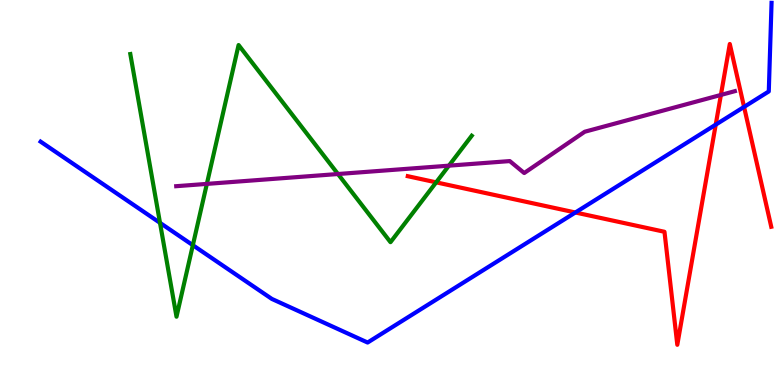[{'lines': ['blue', 'red'], 'intersections': [{'x': 7.42, 'y': 4.48}, {'x': 9.24, 'y': 6.76}, {'x': 9.6, 'y': 7.22}]}, {'lines': ['green', 'red'], 'intersections': [{'x': 5.63, 'y': 5.26}]}, {'lines': ['purple', 'red'], 'intersections': [{'x': 9.3, 'y': 7.53}]}, {'lines': ['blue', 'green'], 'intersections': [{'x': 2.06, 'y': 4.21}, {'x': 2.49, 'y': 3.63}]}, {'lines': ['blue', 'purple'], 'intersections': []}, {'lines': ['green', 'purple'], 'intersections': [{'x': 2.67, 'y': 5.22}, {'x': 4.36, 'y': 5.48}, {'x': 5.79, 'y': 5.7}]}]